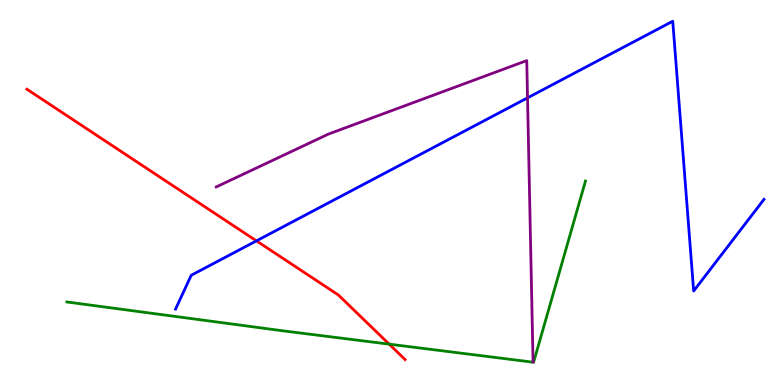[{'lines': ['blue', 'red'], 'intersections': [{'x': 3.31, 'y': 3.74}]}, {'lines': ['green', 'red'], 'intersections': [{'x': 5.02, 'y': 1.06}]}, {'lines': ['purple', 'red'], 'intersections': []}, {'lines': ['blue', 'green'], 'intersections': []}, {'lines': ['blue', 'purple'], 'intersections': [{'x': 6.81, 'y': 7.46}]}, {'lines': ['green', 'purple'], 'intersections': []}]